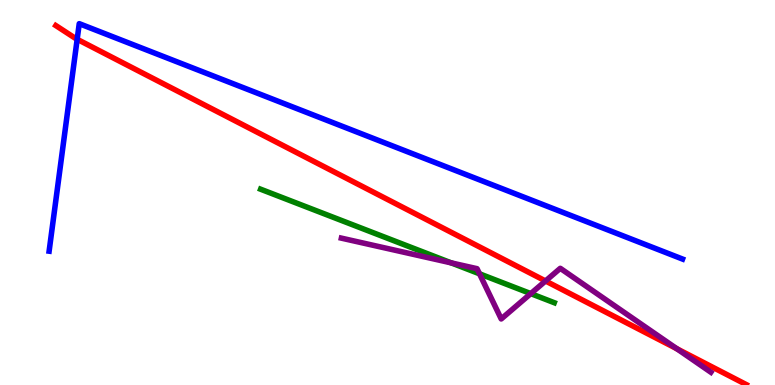[{'lines': ['blue', 'red'], 'intersections': [{'x': 0.996, 'y': 8.98}]}, {'lines': ['green', 'red'], 'intersections': []}, {'lines': ['purple', 'red'], 'intersections': [{'x': 7.04, 'y': 2.7}, {'x': 8.73, 'y': 0.942}]}, {'lines': ['blue', 'green'], 'intersections': []}, {'lines': ['blue', 'purple'], 'intersections': []}, {'lines': ['green', 'purple'], 'intersections': [{'x': 5.82, 'y': 3.17}, {'x': 6.19, 'y': 2.89}, {'x': 6.85, 'y': 2.37}]}]